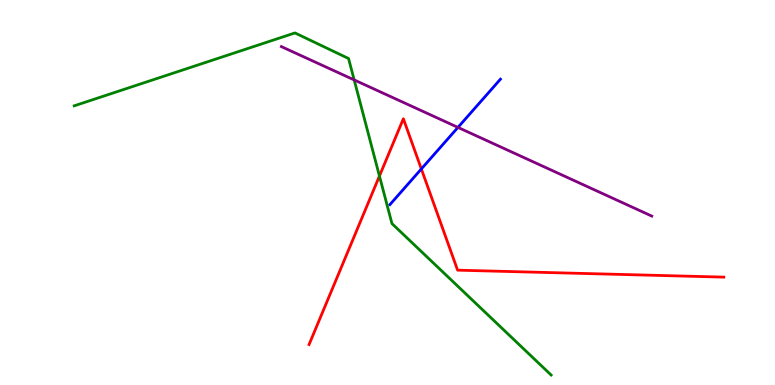[{'lines': ['blue', 'red'], 'intersections': [{'x': 5.44, 'y': 5.61}]}, {'lines': ['green', 'red'], 'intersections': [{'x': 4.9, 'y': 5.43}]}, {'lines': ['purple', 'red'], 'intersections': []}, {'lines': ['blue', 'green'], 'intersections': []}, {'lines': ['blue', 'purple'], 'intersections': [{'x': 5.91, 'y': 6.69}]}, {'lines': ['green', 'purple'], 'intersections': [{'x': 4.57, 'y': 7.92}]}]